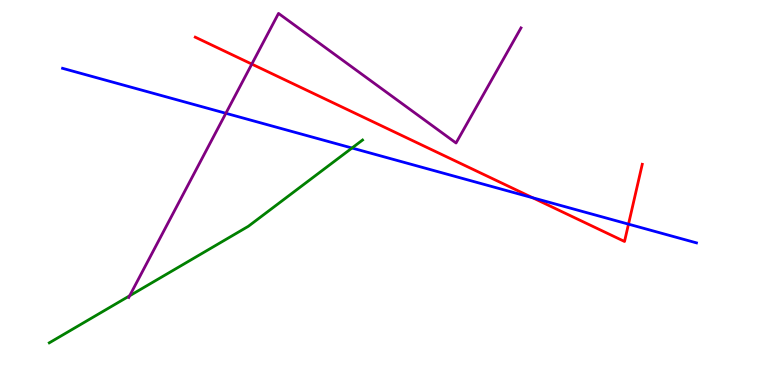[{'lines': ['blue', 'red'], 'intersections': [{'x': 6.87, 'y': 4.86}, {'x': 8.11, 'y': 4.18}]}, {'lines': ['green', 'red'], 'intersections': []}, {'lines': ['purple', 'red'], 'intersections': [{'x': 3.25, 'y': 8.34}]}, {'lines': ['blue', 'green'], 'intersections': [{'x': 4.54, 'y': 6.16}]}, {'lines': ['blue', 'purple'], 'intersections': [{'x': 2.91, 'y': 7.06}]}, {'lines': ['green', 'purple'], 'intersections': [{'x': 1.67, 'y': 2.32}]}]